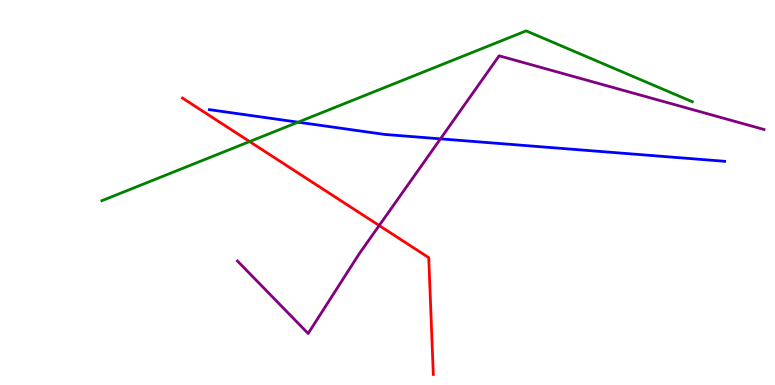[{'lines': ['blue', 'red'], 'intersections': []}, {'lines': ['green', 'red'], 'intersections': [{'x': 3.22, 'y': 6.32}]}, {'lines': ['purple', 'red'], 'intersections': [{'x': 4.89, 'y': 4.14}]}, {'lines': ['blue', 'green'], 'intersections': [{'x': 3.85, 'y': 6.83}]}, {'lines': ['blue', 'purple'], 'intersections': [{'x': 5.68, 'y': 6.39}]}, {'lines': ['green', 'purple'], 'intersections': []}]